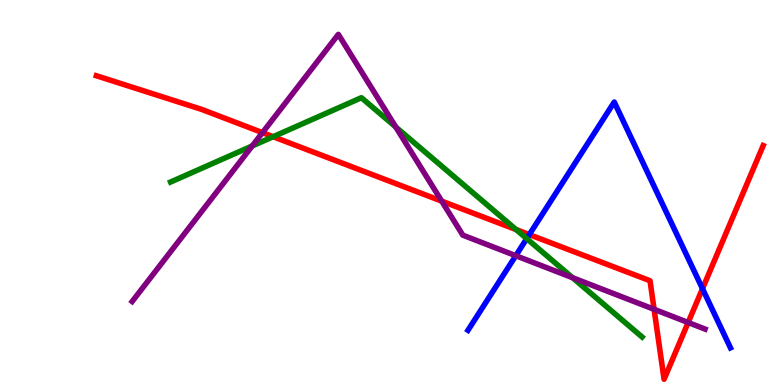[{'lines': ['blue', 'red'], 'intersections': [{'x': 6.83, 'y': 3.91}, {'x': 9.06, 'y': 2.5}]}, {'lines': ['green', 'red'], 'intersections': [{'x': 3.52, 'y': 6.45}, {'x': 6.66, 'y': 4.04}]}, {'lines': ['purple', 'red'], 'intersections': [{'x': 3.39, 'y': 6.55}, {'x': 5.7, 'y': 4.78}, {'x': 8.44, 'y': 1.97}, {'x': 8.88, 'y': 1.62}]}, {'lines': ['blue', 'green'], 'intersections': [{'x': 6.8, 'y': 3.8}]}, {'lines': ['blue', 'purple'], 'intersections': [{'x': 6.66, 'y': 3.36}]}, {'lines': ['green', 'purple'], 'intersections': [{'x': 3.25, 'y': 6.21}, {'x': 5.11, 'y': 6.7}, {'x': 7.39, 'y': 2.79}]}]